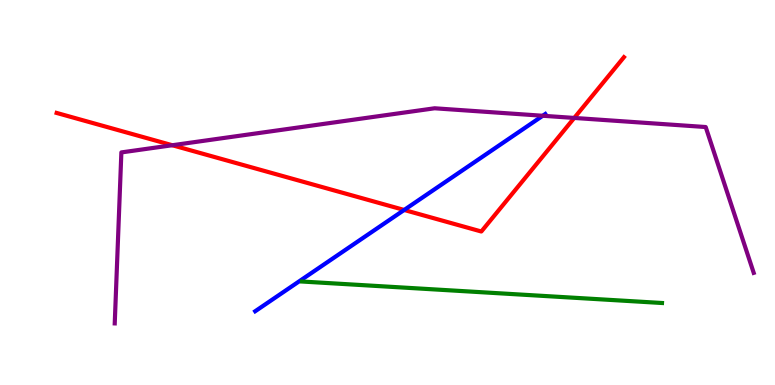[{'lines': ['blue', 'red'], 'intersections': [{'x': 5.22, 'y': 4.55}]}, {'lines': ['green', 'red'], 'intersections': []}, {'lines': ['purple', 'red'], 'intersections': [{'x': 2.22, 'y': 6.23}, {'x': 7.41, 'y': 6.94}]}, {'lines': ['blue', 'green'], 'intersections': []}, {'lines': ['blue', 'purple'], 'intersections': [{'x': 7.0, 'y': 6.99}]}, {'lines': ['green', 'purple'], 'intersections': []}]